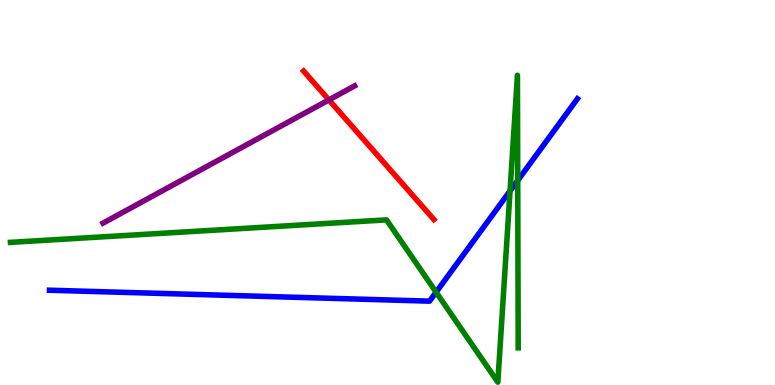[{'lines': ['blue', 'red'], 'intersections': []}, {'lines': ['green', 'red'], 'intersections': []}, {'lines': ['purple', 'red'], 'intersections': [{'x': 4.24, 'y': 7.41}]}, {'lines': ['blue', 'green'], 'intersections': [{'x': 5.63, 'y': 2.41}, {'x': 6.58, 'y': 5.04}, {'x': 6.68, 'y': 5.31}]}, {'lines': ['blue', 'purple'], 'intersections': []}, {'lines': ['green', 'purple'], 'intersections': []}]